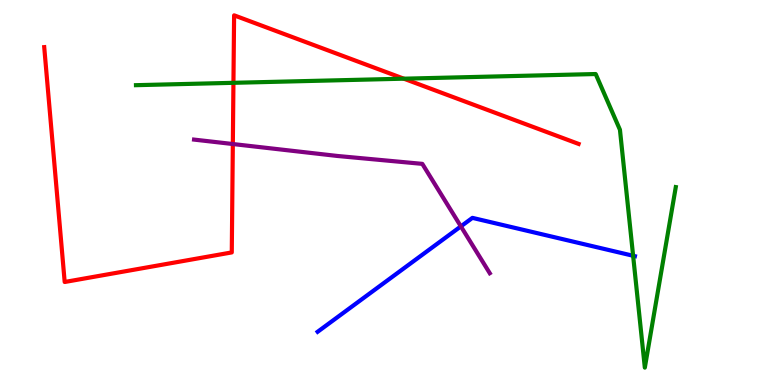[{'lines': ['blue', 'red'], 'intersections': []}, {'lines': ['green', 'red'], 'intersections': [{'x': 3.01, 'y': 7.85}, {'x': 5.21, 'y': 7.96}]}, {'lines': ['purple', 'red'], 'intersections': [{'x': 3.0, 'y': 6.26}]}, {'lines': ['blue', 'green'], 'intersections': [{'x': 8.17, 'y': 3.36}]}, {'lines': ['blue', 'purple'], 'intersections': [{'x': 5.95, 'y': 4.12}]}, {'lines': ['green', 'purple'], 'intersections': []}]